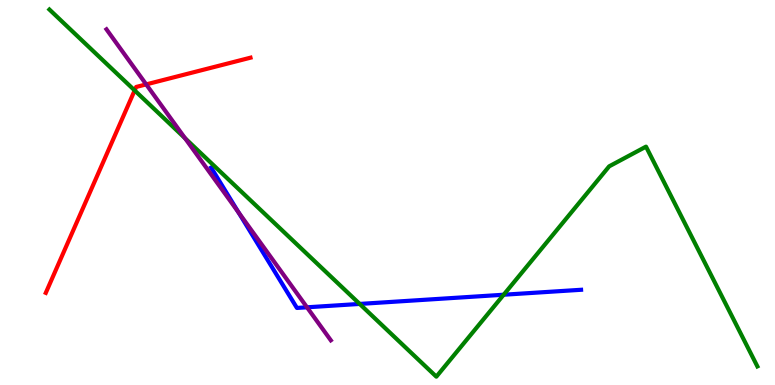[{'lines': ['blue', 'red'], 'intersections': []}, {'lines': ['green', 'red'], 'intersections': [{'x': 1.74, 'y': 7.65}]}, {'lines': ['purple', 'red'], 'intersections': [{'x': 1.89, 'y': 7.81}]}, {'lines': ['blue', 'green'], 'intersections': [{'x': 4.64, 'y': 2.11}, {'x': 6.5, 'y': 2.34}]}, {'lines': ['blue', 'purple'], 'intersections': [{'x': 3.08, 'y': 4.49}, {'x': 3.96, 'y': 2.02}]}, {'lines': ['green', 'purple'], 'intersections': [{'x': 2.39, 'y': 6.41}]}]